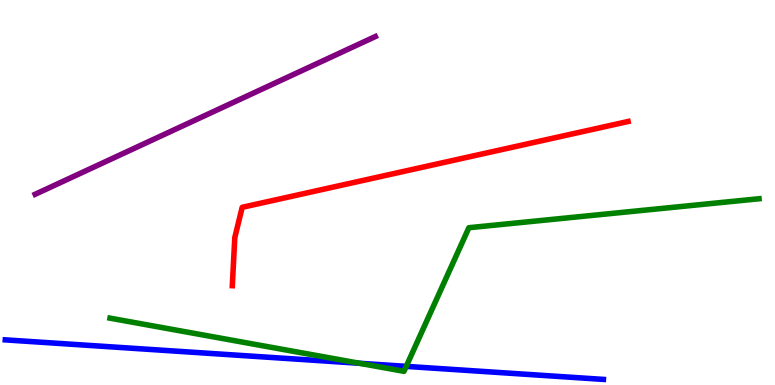[{'lines': ['blue', 'red'], 'intersections': []}, {'lines': ['green', 'red'], 'intersections': []}, {'lines': ['purple', 'red'], 'intersections': []}, {'lines': ['blue', 'green'], 'intersections': [{'x': 4.64, 'y': 0.564}, {'x': 5.24, 'y': 0.484}]}, {'lines': ['blue', 'purple'], 'intersections': []}, {'lines': ['green', 'purple'], 'intersections': []}]